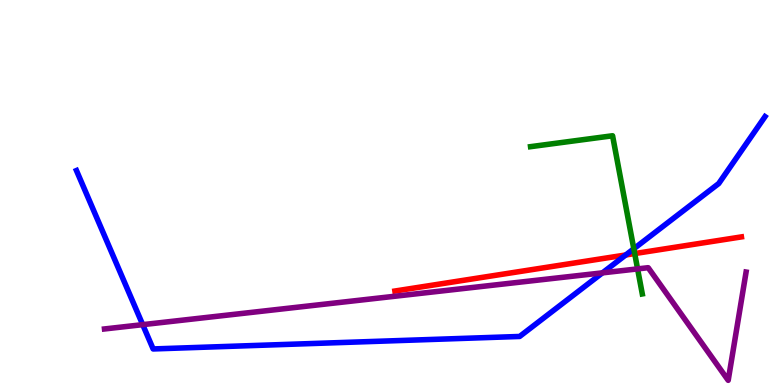[{'lines': ['blue', 'red'], 'intersections': [{'x': 8.07, 'y': 3.38}]}, {'lines': ['green', 'red'], 'intersections': [{'x': 8.19, 'y': 3.41}]}, {'lines': ['purple', 'red'], 'intersections': []}, {'lines': ['blue', 'green'], 'intersections': [{'x': 8.18, 'y': 3.54}]}, {'lines': ['blue', 'purple'], 'intersections': [{'x': 1.84, 'y': 1.57}, {'x': 7.77, 'y': 2.91}]}, {'lines': ['green', 'purple'], 'intersections': [{'x': 8.23, 'y': 3.02}]}]